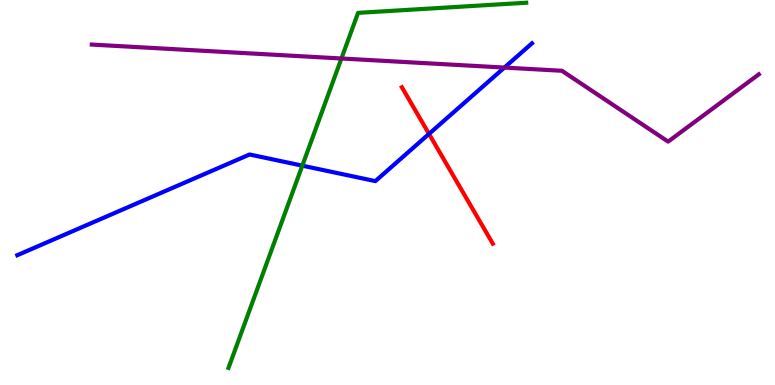[{'lines': ['blue', 'red'], 'intersections': [{'x': 5.54, 'y': 6.52}]}, {'lines': ['green', 'red'], 'intersections': []}, {'lines': ['purple', 'red'], 'intersections': []}, {'lines': ['blue', 'green'], 'intersections': [{'x': 3.9, 'y': 5.7}]}, {'lines': ['blue', 'purple'], 'intersections': [{'x': 6.51, 'y': 8.24}]}, {'lines': ['green', 'purple'], 'intersections': [{'x': 4.41, 'y': 8.48}]}]